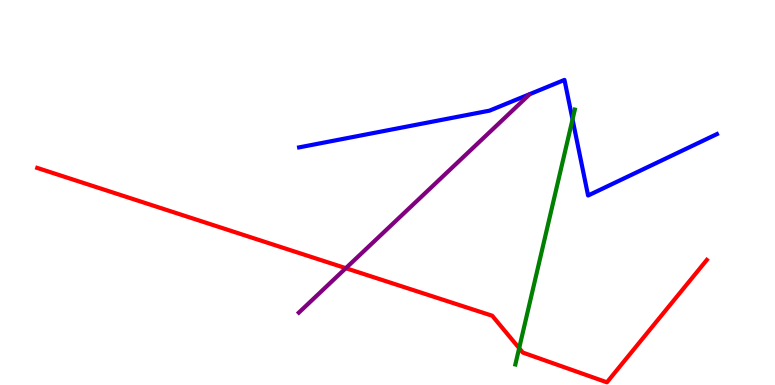[{'lines': ['blue', 'red'], 'intersections': []}, {'lines': ['green', 'red'], 'intersections': [{'x': 6.7, 'y': 0.957}]}, {'lines': ['purple', 'red'], 'intersections': [{'x': 4.46, 'y': 3.03}]}, {'lines': ['blue', 'green'], 'intersections': [{'x': 7.39, 'y': 6.9}]}, {'lines': ['blue', 'purple'], 'intersections': []}, {'lines': ['green', 'purple'], 'intersections': []}]